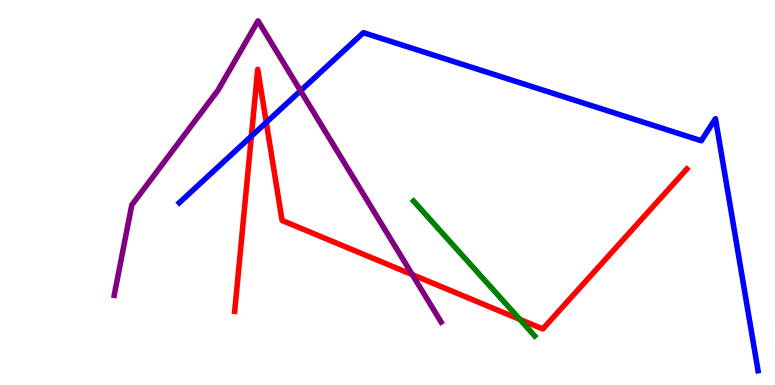[{'lines': ['blue', 'red'], 'intersections': [{'x': 3.24, 'y': 6.46}, {'x': 3.44, 'y': 6.82}]}, {'lines': ['green', 'red'], 'intersections': [{'x': 6.71, 'y': 1.7}]}, {'lines': ['purple', 'red'], 'intersections': [{'x': 5.32, 'y': 2.87}]}, {'lines': ['blue', 'green'], 'intersections': []}, {'lines': ['blue', 'purple'], 'intersections': [{'x': 3.88, 'y': 7.64}]}, {'lines': ['green', 'purple'], 'intersections': []}]